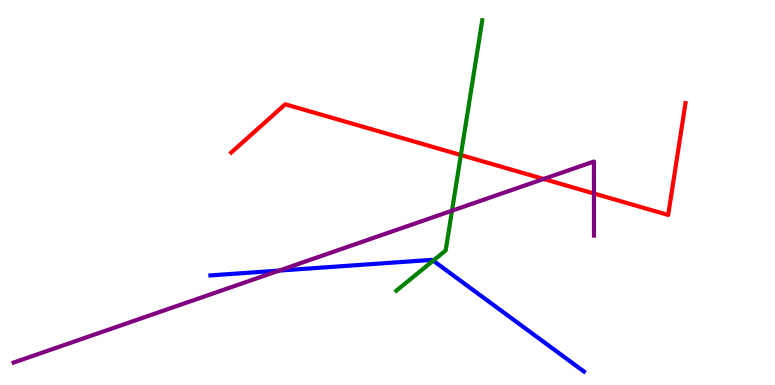[{'lines': ['blue', 'red'], 'intersections': []}, {'lines': ['green', 'red'], 'intersections': [{'x': 5.95, 'y': 5.97}]}, {'lines': ['purple', 'red'], 'intersections': [{'x': 7.01, 'y': 5.35}, {'x': 7.66, 'y': 4.97}]}, {'lines': ['blue', 'green'], 'intersections': [{'x': 5.59, 'y': 3.23}]}, {'lines': ['blue', 'purple'], 'intersections': [{'x': 3.6, 'y': 2.97}]}, {'lines': ['green', 'purple'], 'intersections': [{'x': 5.83, 'y': 4.53}]}]